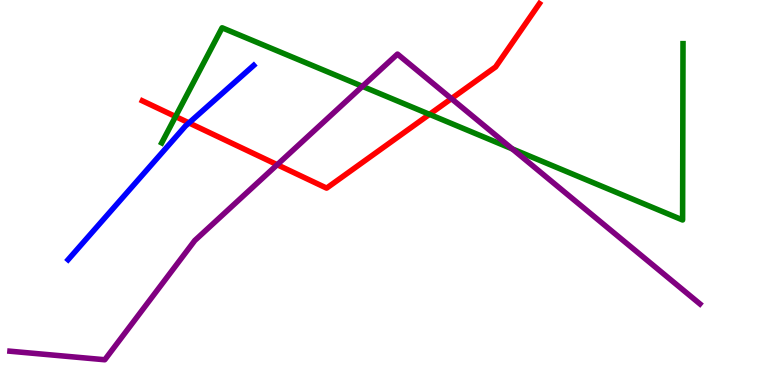[{'lines': ['blue', 'red'], 'intersections': [{'x': 2.44, 'y': 6.81}]}, {'lines': ['green', 'red'], 'intersections': [{'x': 2.26, 'y': 6.97}, {'x': 5.54, 'y': 7.03}]}, {'lines': ['purple', 'red'], 'intersections': [{'x': 3.58, 'y': 5.72}, {'x': 5.82, 'y': 7.44}]}, {'lines': ['blue', 'green'], 'intersections': []}, {'lines': ['blue', 'purple'], 'intersections': []}, {'lines': ['green', 'purple'], 'intersections': [{'x': 4.68, 'y': 7.76}, {'x': 6.61, 'y': 6.13}]}]